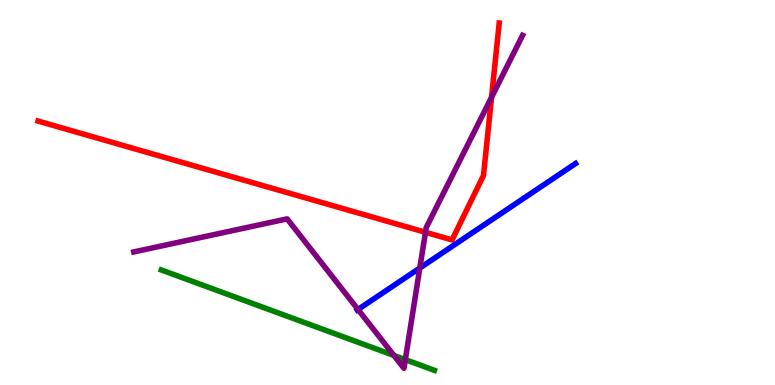[{'lines': ['blue', 'red'], 'intersections': []}, {'lines': ['green', 'red'], 'intersections': []}, {'lines': ['purple', 'red'], 'intersections': [{'x': 5.49, 'y': 3.97}, {'x': 6.34, 'y': 7.47}]}, {'lines': ['blue', 'green'], 'intersections': []}, {'lines': ['blue', 'purple'], 'intersections': [{'x': 4.62, 'y': 1.96}, {'x': 5.42, 'y': 3.04}]}, {'lines': ['green', 'purple'], 'intersections': [{'x': 5.08, 'y': 0.768}, {'x': 5.23, 'y': 0.659}]}]